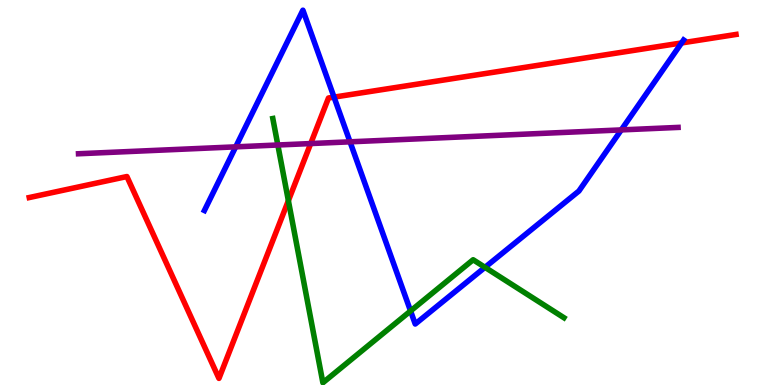[{'lines': ['blue', 'red'], 'intersections': [{'x': 4.31, 'y': 7.48}, {'x': 8.79, 'y': 8.88}]}, {'lines': ['green', 'red'], 'intersections': [{'x': 3.72, 'y': 4.79}]}, {'lines': ['purple', 'red'], 'intersections': [{'x': 4.01, 'y': 6.27}]}, {'lines': ['blue', 'green'], 'intersections': [{'x': 5.3, 'y': 1.92}, {'x': 6.26, 'y': 3.06}]}, {'lines': ['blue', 'purple'], 'intersections': [{'x': 3.04, 'y': 6.19}, {'x': 4.52, 'y': 6.32}, {'x': 8.02, 'y': 6.63}]}, {'lines': ['green', 'purple'], 'intersections': [{'x': 3.58, 'y': 6.23}]}]